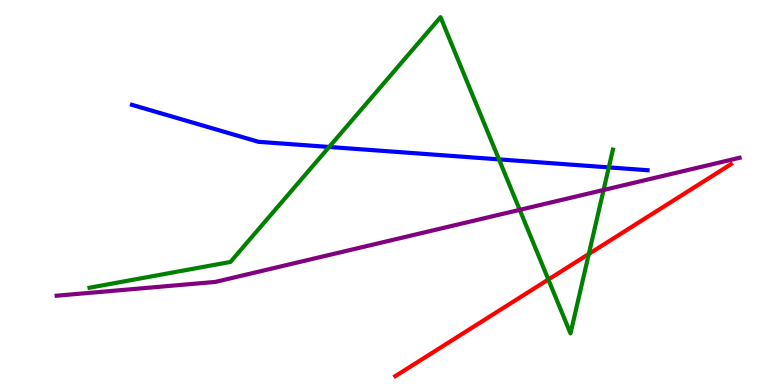[{'lines': ['blue', 'red'], 'intersections': []}, {'lines': ['green', 'red'], 'intersections': [{'x': 7.08, 'y': 2.74}, {'x': 7.6, 'y': 3.4}]}, {'lines': ['purple', 'red'], 'intersections': []}, {'lines': ['blue', 'green'], 'intersections': [{'x': 4.25, 'y': 6.18}, {'x': 6.44, 'y': 5.86}, {'x': 7.86, 'y': 5.65}]}, {'lines': ['blue', 'purple'], 'intersections': []}, {'lines': ['green', 'purple'], 'intersections': [{'x': 6.71, 'y': 4.55}, {'x': 7.79, 'y': 5.07}]}]